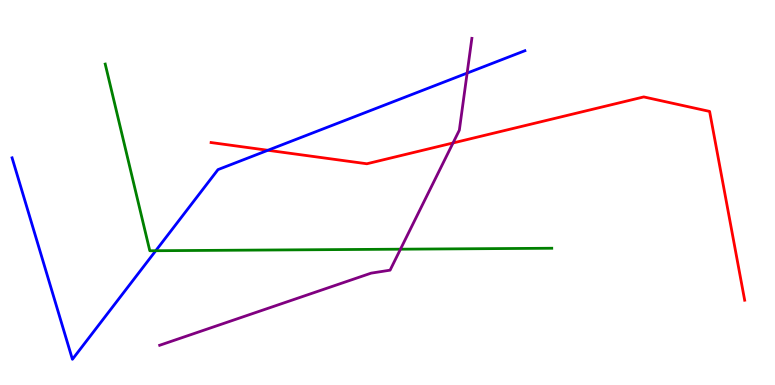[{'lines': ['blue', 'red'], 'intersections': [{'x': 3.46, 'y': 6.1}]}, {'lines': ['green', 'red'], 'intersections': []}, {'lines': ['purple', 'red'], 'intersections': [{'x': 5.85, 'y': 6.29}]}, {'lines': ['blue', 'green'], 'intersections': [{'x': 2.01, 'y': 3.49}]}, {'lines': ['blue', 'purple'], 'intersections': [{'x': 6.03, 'y': 8.1}]}, {'lines': ['green', 'purple'], 'intersections': [{'x': 5.17, 'y': 3.53}]}]